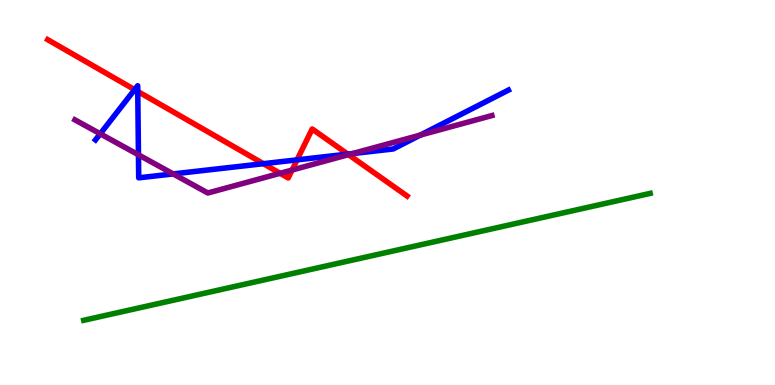[{'lines': ['blue', 'red'], 'intersections': [{'x': 1.74, 'y': 7.67}, {'x': 1.78, 'y': 7.62}, {'x': 3.4, 'y': 5.75}, {'x': 3.83, 'y': 5.85}, {'x': 4.49, 'y': 6.0}]}, {'lines': ['green', 'red'], 'intersections': []}, {'lines': ['purple', 'red'], 'intersections': [{'x': 3.61, 'y': 5.5}, {'x': 3.77, 'y': 5.58}, {'x': 4.5, 'y': 5.98}]}, {'lines': ['blue', 'green'], 'intersections': []}, {'lines': ['blue', 'purple'], 'intersections': [{'x': 1.29, 'y': 6.52}, {'x': 1.79, 'y': 5.98}, {'x': 2.23, 'y': 5.48}, {'x': 4.55, 'y': 6.01}, {'x': 5.42, 'y': 6.49}]}, {'lines': ['green', 'purple'], 'intersections': []}]